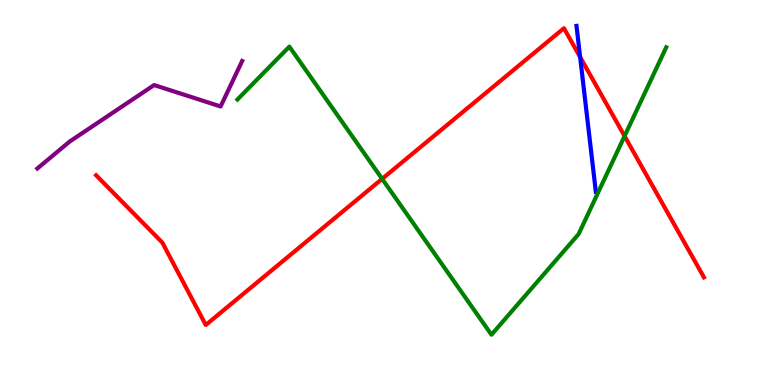[{'lines': ['blue', 'red'], 'intersections': [{'x': 7.49, 'y': 8.52}]}, {'lines': ['green', 'red'], 'intersections': [{'x': 4.93, 'y': 5.35}, {'x': 8.06, 'y': 6.46}]}, {'lines': ['purple', 'red'], 'intersections': []}, {'lines': ['blue', 'green'], 'intersections': []}, {'lines': ['blue', 'purple'], 'intersections': []}, {'lines': ['green', 'purple'], 'intersections': []}]